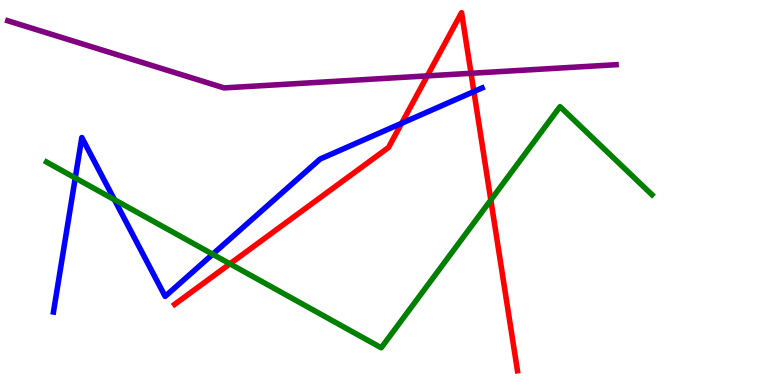[{'lines': ['blue', 'red'], 'intersections': [{'x': 5.18, 'y': 6.8}, {'x': 6.11, 'y': 7.62}]}, {'lines': ['green', 'red'], 'intersections': [{'x': 2.97, 'y': 3.15}, {'x': 6.33, 'y': 4.81}]}, {'lines': ['purple', 'red'], 'intersections': [{'x': 5.51, 'y': 8.03}, {'x': 6.08, 'y': 8.1}]}, {'lines': ['blue', 'green'], 'intersections': [{'x': 0.971, 'y': 5.38}, {'x': 1.48, 'y': 4.81}, {'x': 2.74, 'y': 3.4}]}, {'lines': ['blue', 'purple'], 'intersections': []}, {'lines': ['green', 'purple'], 'intersections': []}]